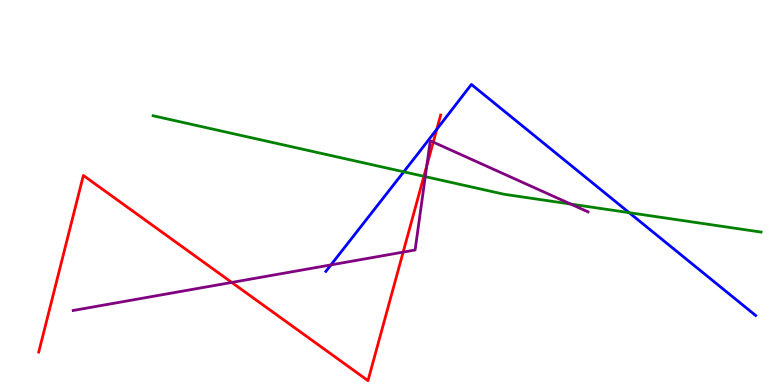[{'lines': ['blue', 'red'], 'intersections': [{'x': 5.64, 'y': 6.64}]}, {'lines': ['green', 'red'], 'intersections': [{'x': 5.47, 'y': 5.42}]}, {'lines': ['purple', 'red'], 'intersections': [{'x': 2.99, 'y': 2.66}, {'x': 5.2, 'y': 3.45}, {'x': 5.51, 'y': 5.69}, {'x': 5.59, 'y': 6.31}]}, {'lines': ['blue', 'green'], 'intersections': [{'x': 5.21, 'y': 5.54}, {'x': 8.12, 'y': 4.48}]}, {'lines': ['blue', 'purple'], 'intersections': [{'x': 4.27, 'y': 3.12}]}, {'lines': ['green', 'purple'], 'intersections': [{'x': 5.49, 'y': 5.41}, {'x': 7.36, 'y': 4.7}]}]